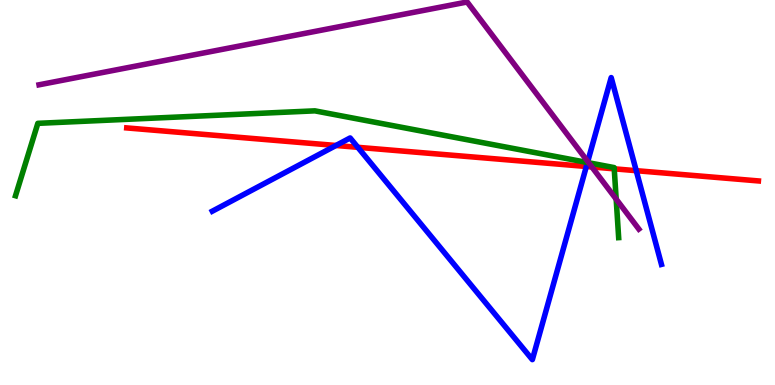[{'lines': ['blue', 'red'], 'intersections': [{'x': 4.34, 'y': 6.22}, {'x': 4.62, 'y': 6.17}, {'x': 7.57, 'y': 5.68}, {'x': 8.21, 'y': 5.57}]}, {'lines': ['green', 'red'], 'intersections': [{'x': 7.93, 'y': 5.61}]}, {'lines': ['purple', 'red'], 'intersections': [{'x': 7.64, 'y': 5.66}]}, {'lines': ['blue', 'green'], 'intersections': [{'x': 7.58, 'y': 5.78}]}, {'lines': ['blue', 'purple'], 'intersections': [{'x': 7.58, 'y': 5.81}]}, {'lines': ['green', 'purple'], 'intersections': [{'x': 7.6, 'y': 5.77}, {'x': 7.95, 'y': 4.83}]}]